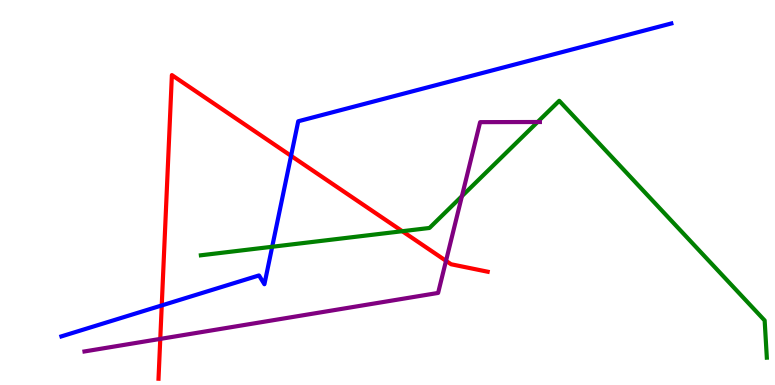[{'lines': ['blue', 'red'], 'intersections': [{'x': 2.09, 'y': 2.07}, {'x': 3.76, 'y': 5.95}]}, {'lines': ['green', 'red'], 'intersections': [{'x': 5.19, 'y': 3.99}]}, {'lines': ['purple', 'red'], 'intersections': [{'x': 2.07, 'y': 1.2}, {'x': 5.75, 'y': 3.23}]}, {'lines': ['blue', 'green'], 'intersections': [{'x': 3.51, 'y': 3.59}]}, {'lines': ['blue', 'purple'], 'intersections': []}, {'lines': ['green', 'purple'], 'intersections': [{'x': 5.96, 'y': 4.9}, {'x': 6.94, 'y': 6.83}]}]